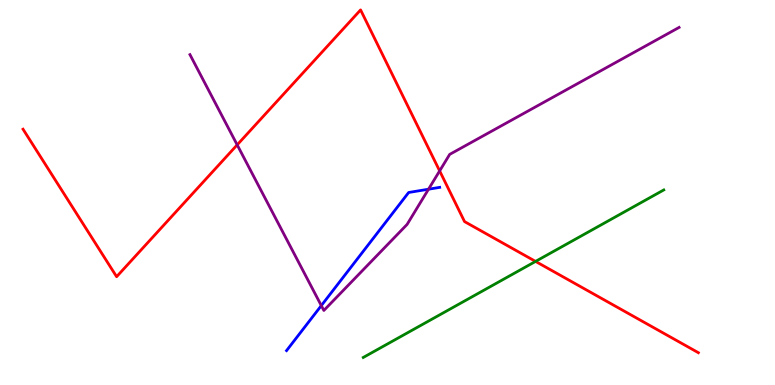[{'lines': ['blue', 'red'], 'intersections': []}, {'lines': ['green', 'red'], 'intersections': [{'x': 6.91, 'y': 3.21}]}, {'lines': ['purple', 'red'], 'intersections': [{'x': 3.06, 'y': 6.24}, {'x': 5.67, 'y': 5.56}]}, {'lines': ['blue', 'green'], 'intersections': []}, {'lines': ['blue', 'purple'], 'intersections': [{'x': 4.15, 'y': 2.06}, {'x': 5.53, 'y': 5.09}]}, {'lines': ['green', 'purple'], 'intersections': []}]